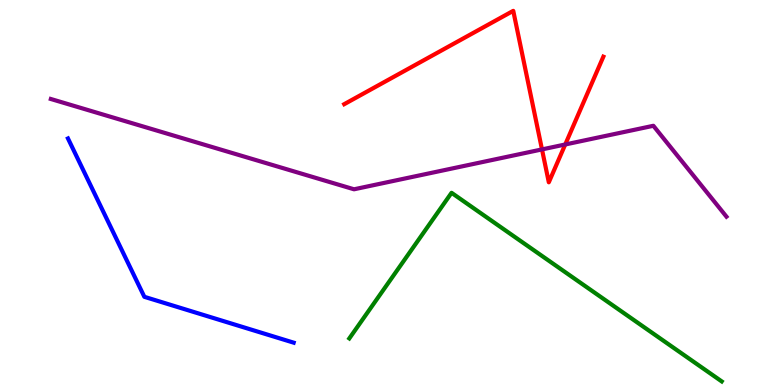[{'lines': ['blue', 'red'], 'intersections': []}, {'lines': ['green', 'red'], 'intersections': []}, {'lines': ['purple', 'red'], 'intersections': [{'x': 6.99, 'y': 6.12}, {'x': 7.29, 'y': 6.25}]}, {'lines': ['blue', 'green'], 'intersections': []}, {'lines': ['blue', 'purple'], 'intersections': []}, {'lines': ['green', 'purple'], 'intersections': []}]